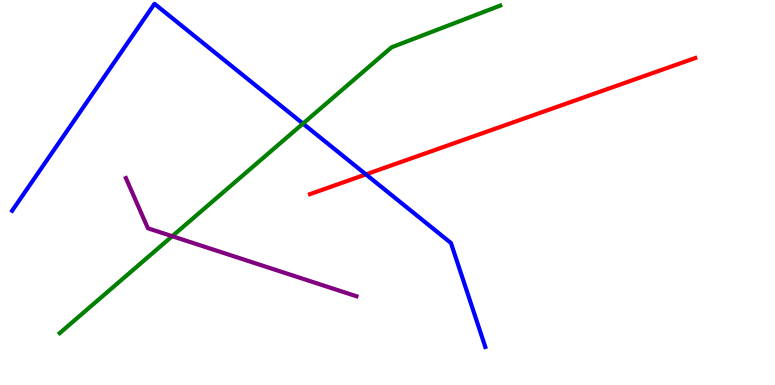[{'lines': ['blue', 'red'], 'intersections': [{'x': 4.72, 'y': 5.47}]}, {'lines': ['green', 'red'], 'intersections': []}, {'lines': ['purple', 'red'], 'intersections': []}, {'lines': ['blue', 'green'], 'intersections': [{'x': 3.91, 'y': 6.79}]}, {'lines': ['blue', 'purple'], 'intersections': []}, {'lines': ['green', 'purple'], 'intersections': [{'x': 2.22, 'y': 3.86}]}]